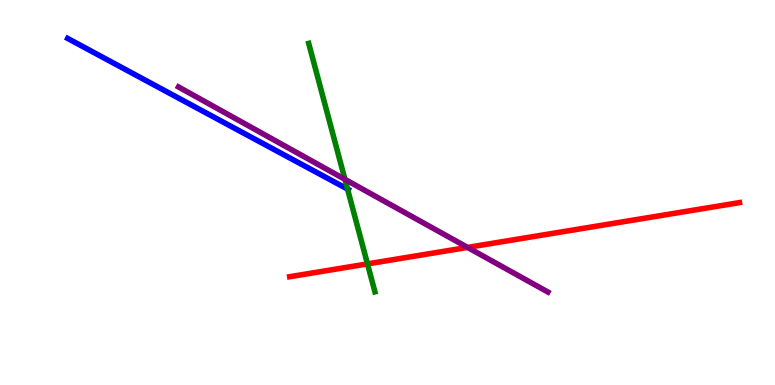[{'lines': ['blue', 'red'], 'intersections': []}, {'lines': ['green', 'red'], 'intersections': [{'x': 4.74, 'y': 3.15}]}, {'lines': ['purple', 'red'], 'intersections': [{'x': 6.03, 'y': 3.57}]}, {'lines': ['blue', 'green'], 'intersections': [{'x': 4.48, 'y': 5.09}]}, {'lines': ['blue', 'purple'], 'intersections': []}, {'lines': ['green', 'purple'], 'intersections': [{'x': 4.45, 'y': 5.34}]}]